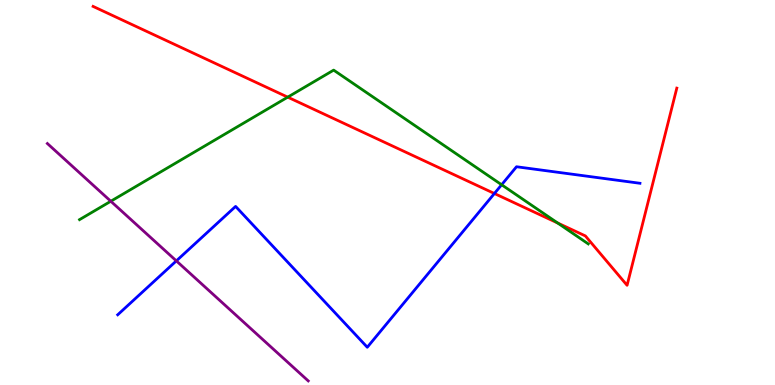[{'lines': ['blue', 'red'], 'intersections': [{'x': 6.38, 'y': 4.97}]}, {'lines': ['green', 'red'], 'intersections': [{'x': 3.71, 'y': 7.48}, {'x': 7.2, 'y': 4.21}]}, {'lines': ['purple', 'red'], 'intersections': []}, {'lines': ['blue', 'green'], 'intersections': [{'x': 6.47, 'y': 5.2}]}, {'lines': ['blue', 'purple'], 'intersections': [{'x': 2.28, 'y': 3.22}]}, {'lines': ['green', 'purple'], 'intersections': [{'x': 1.43, 'y': 4.77}]}]